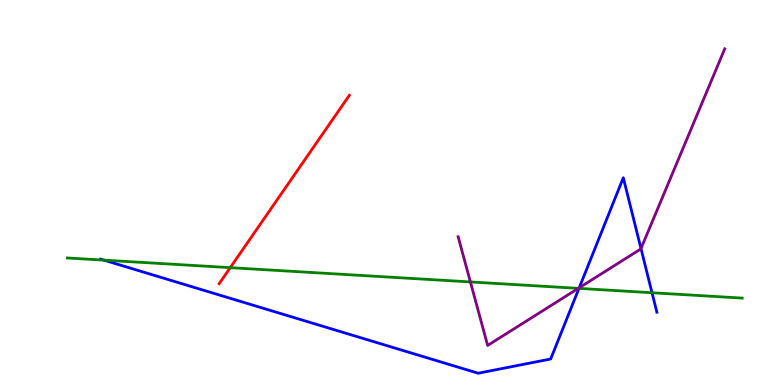[{'lines': ['blue', 'red'], 'intersections': []}, {'lines': ['green', 'red'], 'intersections': [{'x': 2.97, 'y': 3.05}]}, {'lines': ['purple', 'red'], 'intersections': []}, {'lines': ['blue', 'green'], 'intersections': [{'x': 1.34, 'y': 3.24}, {'x': 7.47, 'y': 2.51}, {'x': 8.41, 'y': 2.4}]}, {'lines': ['blue', 'purple'], 'intersections': [{'x': 7.47, 'y': 2.53}, {'x': 8.27, 'y': 3.54}]}, {'lines': ['green', 'purple'], 'intersections': [{'x': 6.07, 'y': 2.68}, {'x': 7.46, 'y': 2.51}]}]